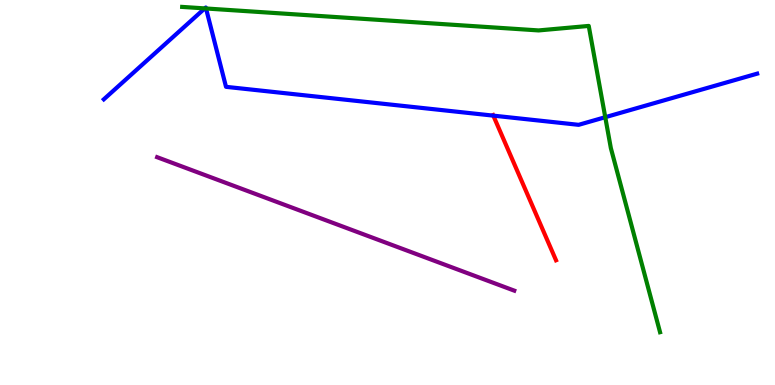[{'lines': ['blue', 'red'], 'intersections': [{'x': 6.37, 'y': 7.0}]}, {'lines': ['green', 'red'], 'intersections': []}, {'lines': ['purple', 'red'], 'intersections': []}, {'lines': ['blue', 'green'], 'intersections': [{'x': 2.64, 'y': 9.78}, {'x': 2.66, 'y': 9.78}, {'x': 7.81, 'y': 6.96}]}, {'lines': ['blue', 'purple'], 'intersections': []}, {'lines': ['green', 'purple'], 'intersections': []}]